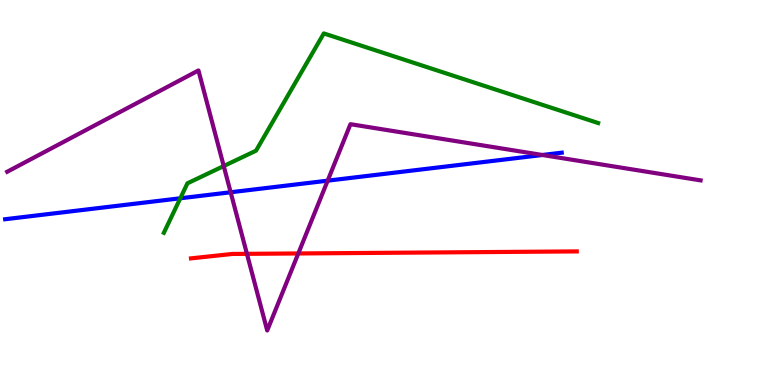[{'lines': ['blue', 'red'], 'intersections': []}, {'lines': ['green', 'red'], 'intersections': []}, {'lines': ['purple', 'red'], 'intersections': [{'x': 3.19, 'y': 3.41}, {'x': 3.85, 'y': 3.42}]}, {'lines': ['blue', 'green'], 'intersections': [{'x': 2.33, 'y': 4.85}]}, {'lines': ['blue', 'purple'], 'intersections': [{'x': 2.98, 'y': 5.01}, {'x': 4.23, 'y': 5.31}, {'x': 7.0, 'y': 5.97}]}, {'lines': ['green', 'purple'], 'intersections': [{'x': 2.89, 'y': 5.69}]}]